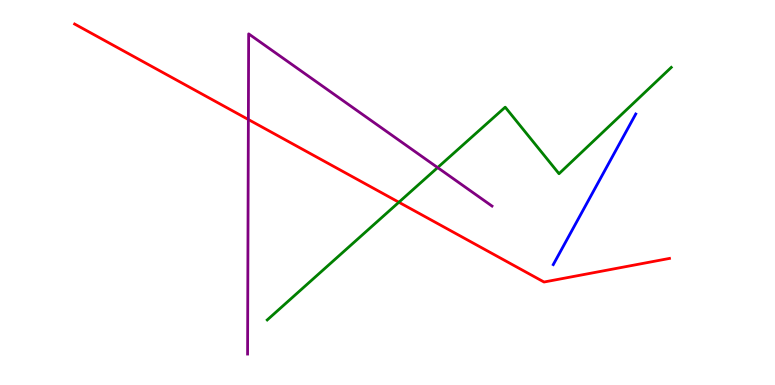[{'lines': ['blue', 'red'], 'intersections': []}, {'lines': ['green', 'red'], 'intersections': [{'x': 5.15, 'y': 4.75}]}, {'lines': ['purple', 'red'], 'intersections': [{'x': 3.2, 'y': 6.9}]}, {'lines': ['blue', 'green'], 'intersections': []}, {'lines': ['blue', 'purple'], 'intersections': []}, {'lines': ['green', 'purple'], 'intersections': [{'x': 5.65, 'y': 5.65}]}]